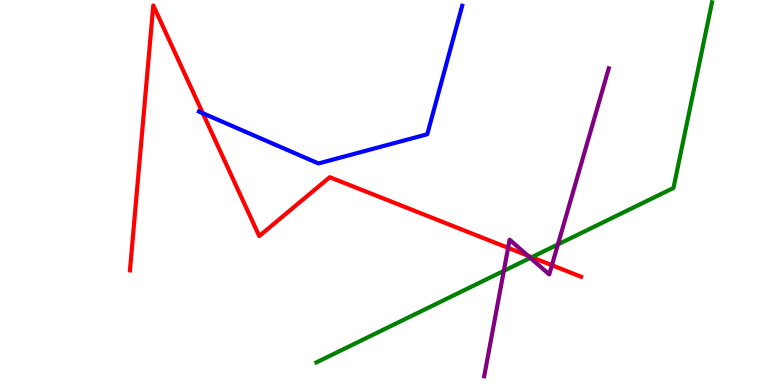[{'lines': ['blue', 'red'], 'intersections': [{'x': 2.62, 'y': 7.06}]}, {'lines': ['green', 'red'], 'intersections': [{'x': 6.86, 'y': 3.32}]}, {'lines': ['purple', 'red'], 'intersections': [{'x': 6.56, 'y': 3.56}, {'x': 6.81, 'y': 3.36}, {'x': 7.12, 'y': 3.11}]}, {'lines': ['blue', 'green'], 'intersections': []}, {'lines': ['blue', 'purple'], 'intersections': []}, {'lines': ['green', 'purple'], 'intersections': [{'x': 6.5, 'y': 2.97}, {'x': 6.84, 'y': 3.3}, {'x': 7.2, 'y': 3.65}]}]